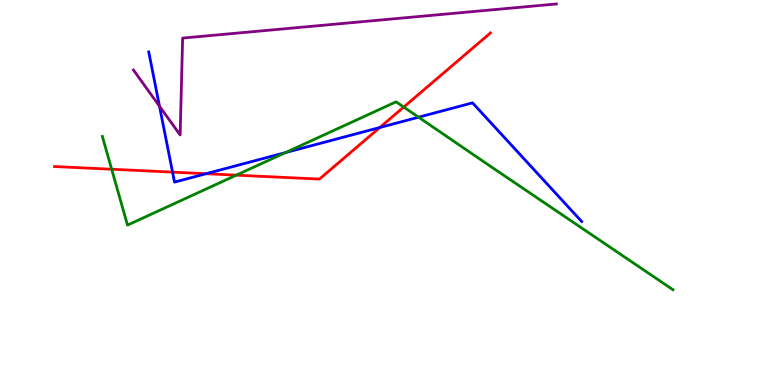[{'lines': ['blue', 'red'], 'intersections': [{'x': 2.23, 'y': 5.53}, {'x': 2.66, 'y': 5.49}, {'x': 4.9, 'y': 6.69}]}, {'lines': ['green', 'red'], 'intersections': [{'x': 1.44, 'y': 5.6}, {'x': 3.05, 'y': 5.45}, {'x': 5.21, 'y': 7.22}]}, {'lines': ['purple', 'red'], 'intersections': []}, {'lines': ['blue', 'green'], 'intersections': [{'x': 3.68, 'y': 6.04}, {'x': 5.4, 'y': 6.96}]}, {'lines': ['blue', 'purple'], 'intersections': [{'x': 2.06, 'y': 7.24}]}, {'lines': ['green', 'purple'], 'intersections': []}]